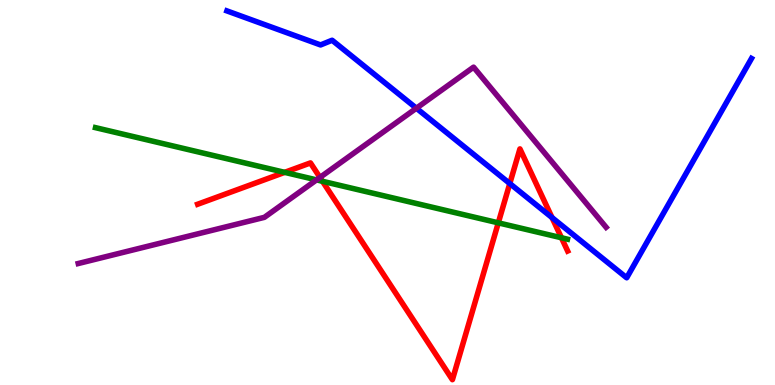[{'lines': ['blue', 'red'], 'intersections': [{'x': 6.58, 'y': 5.23}, {'x': 7.12, 'y': 4.35}]}, {'lines': ['green', 'red'], 'intersections': [{'x': 3.67, 'y': 5.52}, {'x': 4.16, 'y': 5.29}, {'x': 6.43, 'y': 4.21}, {'x': 7.24, 'y': 3.82}]}, {'lines': ['purple', 'red'], 'intersections': [{'x': 4.13, 'y': 5.39}]}, {'lines': ['blue', 'green'], 'intersections': []}, {'lines': ['blue', 'purple'], 'intersections': [{'x': 5.37, 'y': 7.19}]}, {'lines': ['green', 'purple'], 'intersections': [{'x': 4.08, 'y': 5.33}]}]